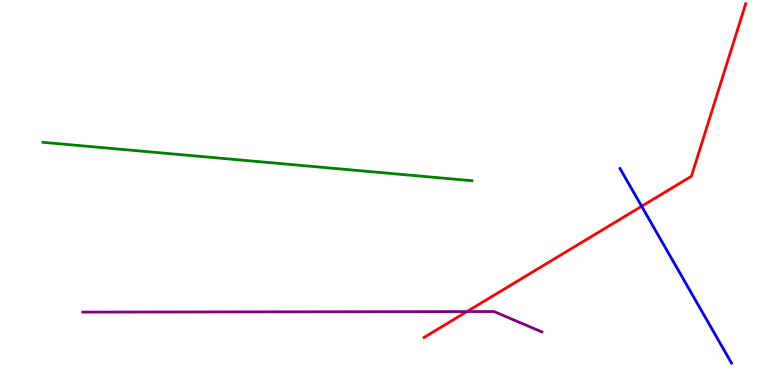[{'lines': ['blue', 'red'], 'intersections': [{'x': 8.28, 'y': 4.64}]}, {'lines': ['green', 'red'], 'intersections': []}, {'lines': ['purple', 'red'], 'intersections': [{'x': 6.02, 'y': 1.91}]}, {'lines': ['blue', 'green'], 'intersections': []}, {'lines': ['blue', 'purple'], 'intersections': []}, {'lines': ['green', 'purple'], 'intersections': []}]